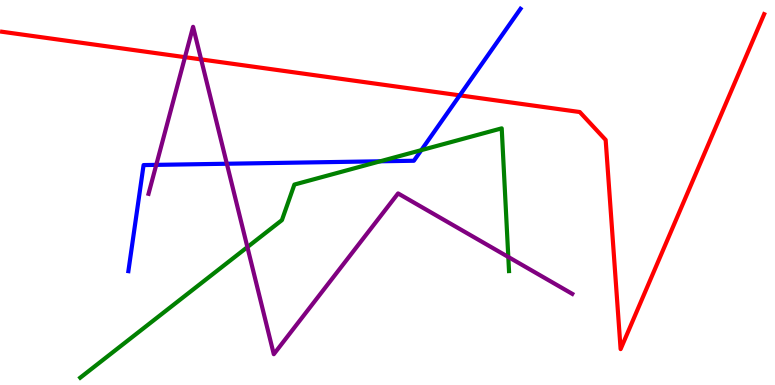[{'lines': ['blue', 'red'], 'intersections': [{'x': 5.93, 'y': 7.52}]}, {'lines': ['green', 'red'], 'intersections': []}, {'lines': ['purple', 'red'], 'intersections': [{'x': 2.39, 'y': 8.52}, {'x': 2.6, 'y': 8.46}]}, {'lines': ['blue', 'green'], 'intersections': [{'x': 4.91, 'y': 5.81}, {'x': 5.44, 'y': 6.1}]}, {'lines': ['blue', 'purple'], 'intersections': [{'x': 2.02, 'y': 5.72}, {'x': 2.93, 'y': 5.75}]}, {'lines': ['green', 'purple'], 'intersections': [{'x': 3.19, 'y': 3.58}, {'x': 6.56, 'y': 3.33}]}]